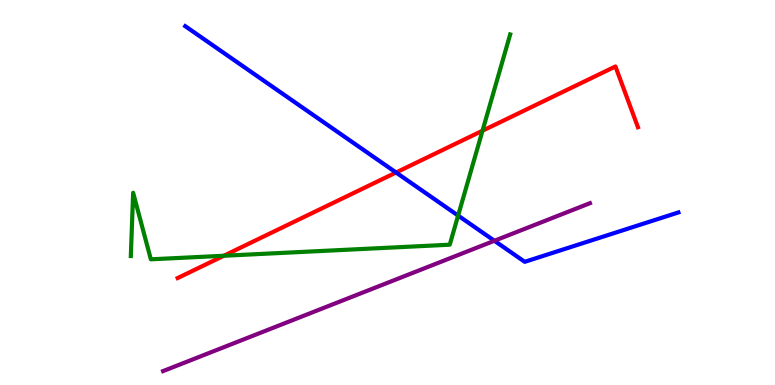[{'lines': ['blue', 'red'], 'intersections': [{'x': 5.11, 'y': 5.52}]}, {'lines': ['green', 'red'], 'intersections': [{'x': 2.89, 'y': 3.36}, {'x': 6.23, 'y': 6.6}]}, {'lines': ['purple', 'red'], 'intersections': []}, {'lines': ['blue', 'green'], 'intersections': [{'x': 5.91, 'y': 4.4}]}, {'lines': ['blue', 'purple'], 'intersections': [{'x': 6.38, 'y': 3.75}]}, {'lines': ['green', 'purple'], 'intersections': []}]